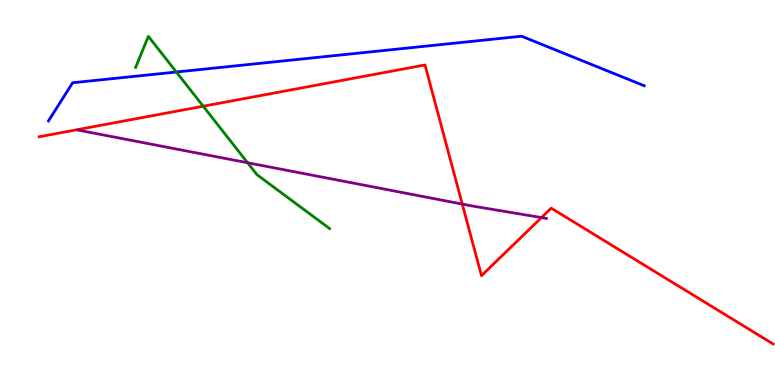[{'lines': ['blue', 'red'], 'intersections': []}, {'lines': ['green', 'red'], 'intersections': [{'x': 2.62, 'y': 7.24}]}, {'lines': ['purple', 'red'], 'intersections': [{'x': 5.96, 'y': 4.7}, {'x': 6.99, 'y': 4.35}]}, {'lines': ['blue', 'green'], 'intersections': [{'x': 2.28, 'y': 8.13}]}, {'lines': ['blue', 'purple'], 'intersections': []}, {'lines': ['green', 'purple'], 'intersections': [{'x': 3.19, 'y': 5.77}]}]